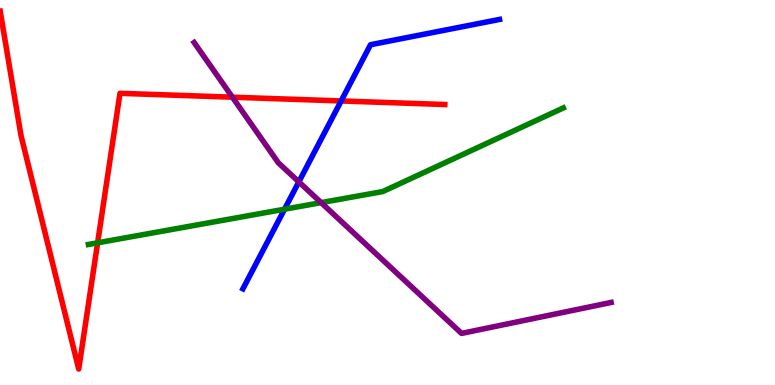[{'lines': ['blue', 'red'], 'intersections': [{'x': 4.4, 'y': 7.38}]}, {'lines': ['green', 'red'], 'intersections': [{'x': 1.26, 'y': 3.69}]}, {'lines': ['purple', 'red'], 'intersections': [{'x': 3.0, 'y': 7.48}]}, {'lines': ['blue', 'green'], 'intersections': [{'x': 3.67, 'y': 4.57}]}, {'lines': ['blue', 'purple'], 'intersections': [{'x': 3.86, 'y': 5.28}]}, {'lines': ['green', 'purple'], 'intersections': [{'x': 4.14, 'y': 4.74}]}]